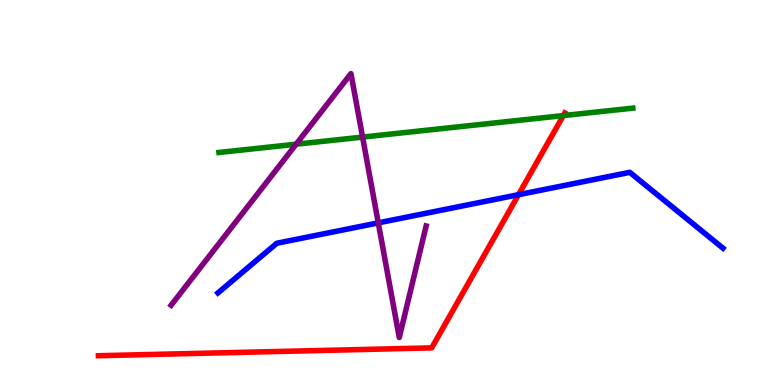[{'lines': ['blue', 'red'], 'intersections': [{'x': 6.69, 'y': 4.94}]}, {'lines': ['green', 'red'], 'intersections': [{'x': 7.27, 'y': 7.0}]}, {'lines': ['purple', 'red'], 'intersections': []}, {'lines': ['blue', 'green'], 'intersections': []}, {'lines': ['blue', 'purple'], 'intersections': [{'x': 4.88, 'y': 4.21}]}, {'lines': ['green', 'purple'], 'intersections': [{'x': 3.82, 'y': 6.25}, {'x': 4.68, 'y': 6.44}]}]